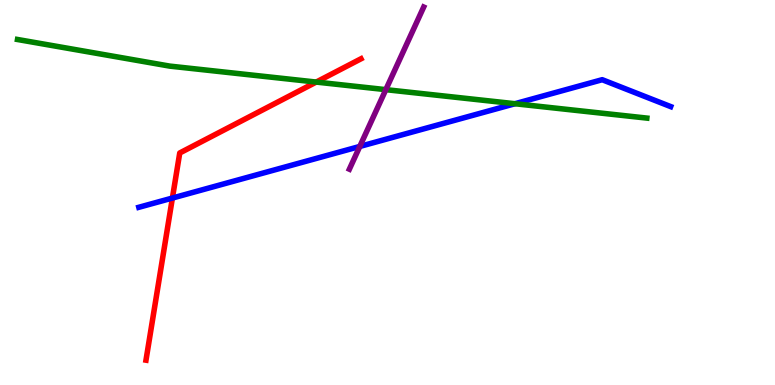[{'lines': ['blue', 'red'], 'intersections': [{'x': 2.22, 'y': 4.86}]}, {'lines': ['green', 'red'], 'intersections': [{'x': 4.08, 'y': 7.87}]}, {'lines': ['purple', 'red'], 'intersections': []}, {'lines': ['blue', 'green'], 'intersections': [{'x': 6.64, 'y': 7.31}]}, {'lines': ['blue', 'purple'], 'intersections': [{'x': 4.64, 'y': 6.2}]}, {'lines': ['green', 'purple'], 'intersections': [{'x': 4.98, 'y': 7.67}]}]